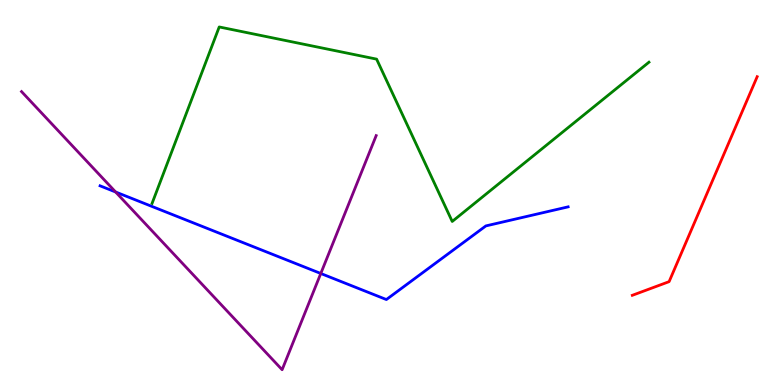[{'lines': ['blue', 'red'], 'intersections': []}, {'lines': ['green', 'red'], 'intersections': []}, {'lines': ['purple', 'red'], 'intersections': []}, {'lines': ['blue', 'green'], 'intersections': []}, {'lines': ['blue', 'purple'], 'intersections': [{'x': 1.49, 'y': 5.01}, {'x': 4.14, 'y': 2.9}]}, {'lines': ['green', 'purple'], 'intersections': []}]